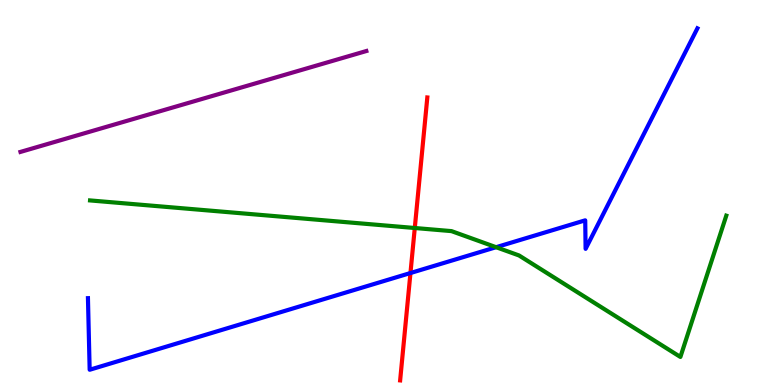[{'lines': ['blue', 'red'], 'intersections': [{'x': 5.3, 'y': 2.91}]}, {'lines': ['green', 'red'], 'intersections': [{'x': 5.35, 'y': 4.08}]}, {'lines': ['purple', 'red'], 'intersections': []}, {'lines': ['blue', 'green'], 'intersections': [{'x': 6.4, 'y': 3.58}]}, {'lines': ['blue', 'purple'], 'intersections': []}, {'lines': ['green', 'purple'], 'intersections': []}]